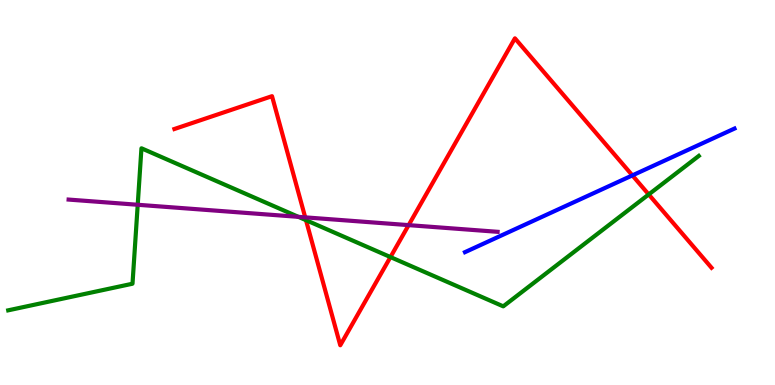[{'lines': ['blue', 'red'], 'intersections': [{'x': 8.16, 'y': 5.44}]}, {'lines': ['green', 'red'], 'intersections': [{'x': 3.95, 'y': 4.28}, {'x': 5.04, 'y': 3.32}, {'x': 8.37, 'y': 4.95}]}, {'lines': ['purple', 'red'], 'intersections': [{'x': 3.94, 'y': 4.35}, {'x': 5.27, 'y': 4.15}]}, {'lines': ['blue', 'green'], 'intersections': []}, {'lines': ['blue', 'purple'], 'intersections': []}, {'lines': ['green', 'purple'], 'intersections': [{'x': 1.78, 'y': 4.68}, {'x': 3.85, 'y': 4.37}]}]